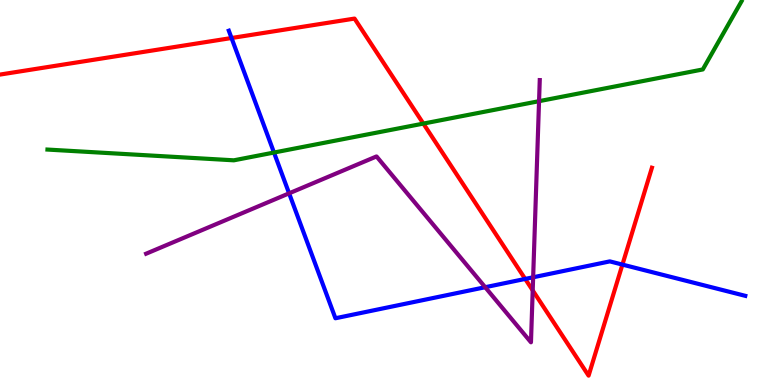[{'lines': ['blue', 'red'], 'intersections': [{'x': 2.99, 'y': 9.01}, {'x': 6.78, 'y': 2.76}, {'x': 8.03, 'y': 3.13}]}, {'lines': ['green', 'red'], 'intersections': [{'x': 5.46, 'y': 6.79}]}, {'lines': ['purple', 'red'], 'intersections': [{'x': 6.87, 'y': 2.46}]}, {'lines': ['blue', 'green'], 'intersections': [{'x': 3.54, 'y': 6.04}]}, {'lines': ['blue', 'purple'], 'intersections': [{'x': 3.73, 'y': 4.98}, {'x': 6.26, 'y': 2.54}, {'x': 6.88, 'y': 2.8}]}, {'lines': ['green', 'purple'], 'intersections': [{'x': 6.96, 'y': 7.37}]}]